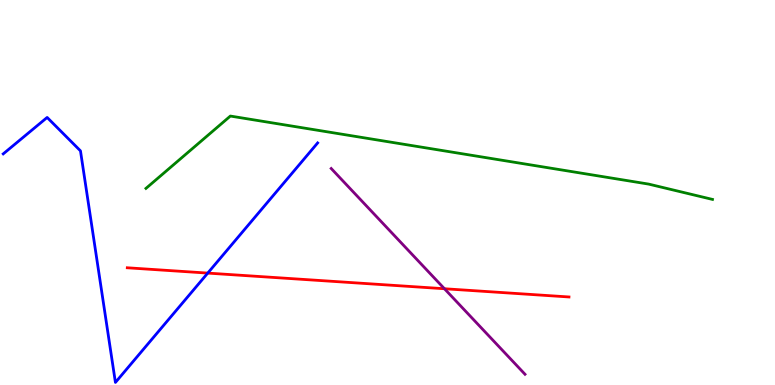[{'lines': ['blue', 'red'], 'intersections': [{'x': 2.68, 'y': 2.91}]}, {'lines': ['green', 'red'], 'intersections': []}, {'lines': ['purple', 'red'], 'intersections': [{'x': 5.73, 'y': 2.5}]}, {'lines': ['blue', 'green'], 'intersections': []}, {'lines': ['blue', 'purple'], 'intersections': []}, {'lines': ['green', 'purple'], 'intersections': []}]